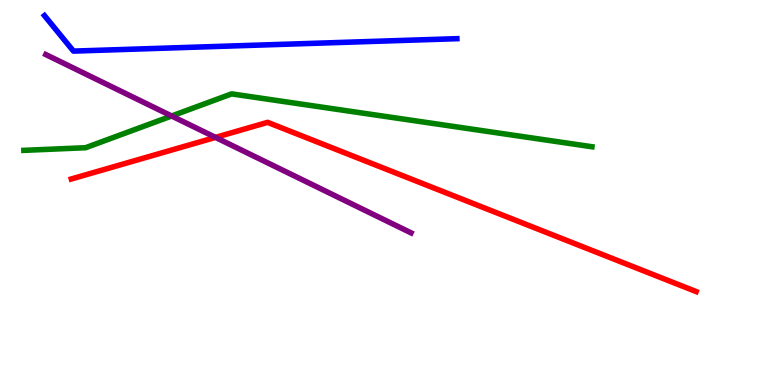[{'lines': ['blue', 'red'], 'intersections': []}, {'lines': ['green', 'red'], 'intersections': []}, {'lines': ['purple', 'red'], 'intersections': [{'x': 2.78, 'y': 6.43}]}, {'lines': ['blue', 'green'], 'intersections': []}, {'lines': ['blue', 'purple'], 'intersections': []}, {'lines': ['green', 'purple'], 'intersections': [{'x': 2.21, 'y': 6.99}]}]